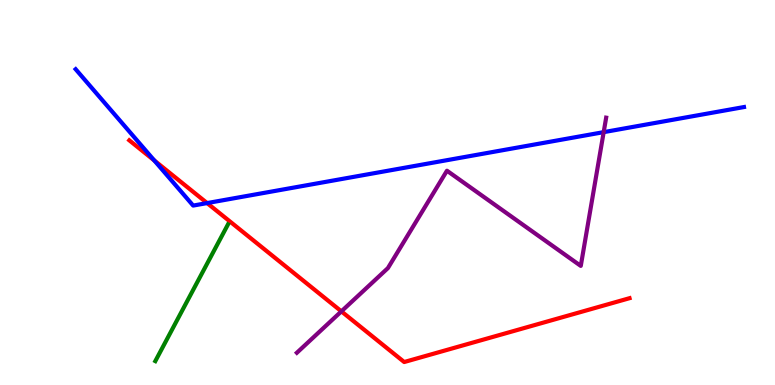[{'lines': ['blue', 'red'], 'intersections': [{'x': 1.99, 'y': 5.83}, {'x': 2.67, 'y': 4.73}]}, {'lines': ['green', 'red'], 'intersections': []}, {'lines': ['purple', 'red'], 'intersections': [{'x': 4.4, 'y': 1.91}]}, {'lines': ['blue', 'green'], 'intersections': []}, {'lines': ['blue', 'purple'], 'intersections': [{'x': 7.79, 'y': 6.57}]}, {'lines': ['green', 'purple'], 'intersections': []}]